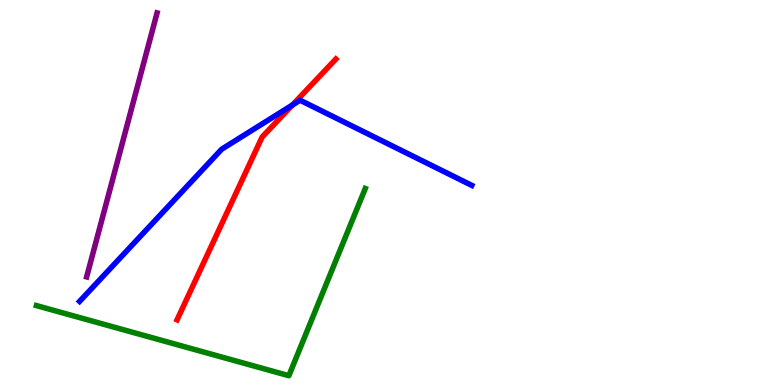[{'lines': ['blue', 'red'], 'intersections': [{'x': 3.77, 'y': 7.27}]}, {'lines': ['green', 'red'], 'intersections': []}, {'lines': ['purple', 'red'], 'intersections': []}, {'lines': ['blue', 'green'], 'intersections': []}, {'lines': ['blue', 'purple'], 'intersections': []}, {'lines': ['green', 'purple'], 'intersections': []}]